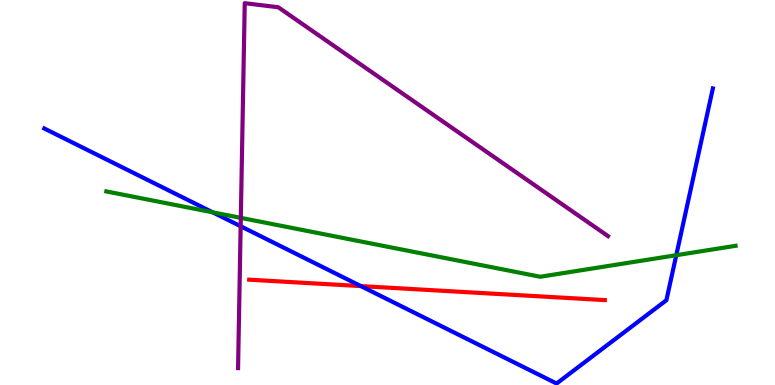[{'lines': ['blue', 'red'], 'intersections': [{'x': 4.66, 'y': 2.57}]}, {'lines': ['green', 'red'], 'intersections': []}, {'lines': ['purple', 'red'], 'intersections': []}, {'lines': ['blue', 'green'], 'intersections': [{'x': 2.74, 'y': 4.48}, {'x': 8.73, 'y': 3.37}]}, {'lines': ['blue', 'purple'], 'intersections': [{'x': 3.11, 'y': 4.12}]}, {'lines': ['green', 'purple'], 'intersections': [{'x': 3.11, 'y': 4.34}]}]